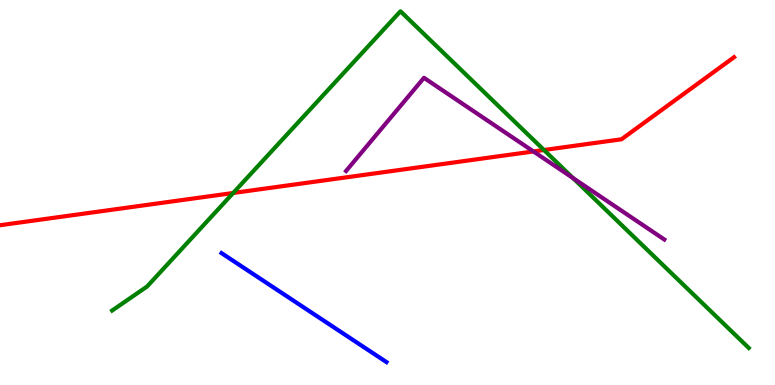[{'lines': ['blue', 'red'], 'intersections': []}, {'lines': ['green', 'red'], 'intersections': [{'x': 3.01, 'y': 4.99}, {'x': 7.02, 'y': 6.1}]}, {'lines': ['purple', 'red'], 'intersections': [{'x': 6.88, 'y': 6.07}]}, {'lines': ['blue', 'green'], 'intersections': []}, {'lines': ['blue', 'purple'], 'intersections': []}, {'lines': ['green', 'purple'], 'intersections': [{'x': 7.39, 'y': 5.37}]}]